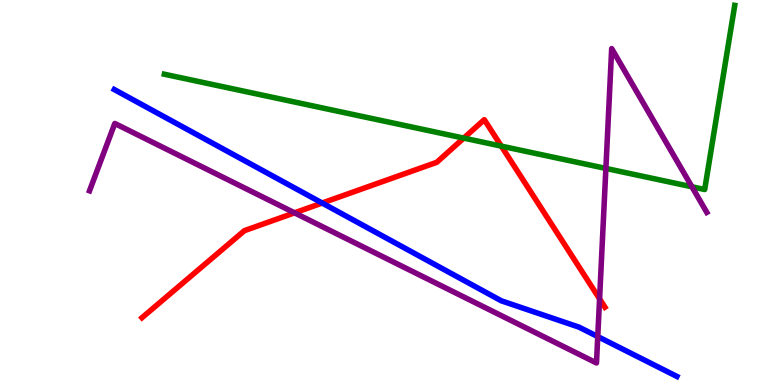[{'lines': ['blue', 'red'], 'intersections': [{'x': 4.16, 'y': 4.73}]}, {'lines': ['green', 'red'], 'intersections': [{'x': 5.98, 'y': 6.41}, {'x': 6.47, 'y': 6.2}]}, {'lines': ['purple', 'red'], 'intersections': [{'x': 3.8, 'y': 4.47}, {'x': 7.74, 'y': 2.24}]}, {'lines': ['blue', 'green'], 'intersections': []}, {'lines': ['blue', 'purple'], 'intersections': [{'x': 7.71, 'y': 1.26}]}, {'lines': ['green', 'purple'], 'intersections': [{'x': 7.82, 'y': 5.63}, {'x': 8.93, 'y': 5.15}]}]